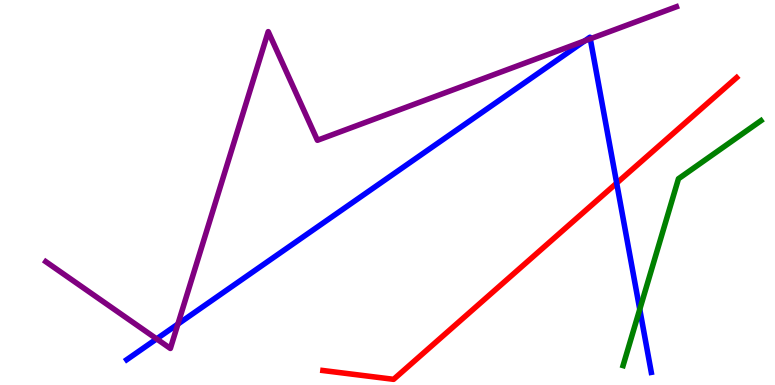[{'lines': ['blue', 'red'], 'intersections': [{'x': 7.96, 'y': 5.24}]}, {'lines': ['green', 'red'], 'intersections': []}, {'lines': ['purple', 'red'], 'intersections': []}, {'lines': ['blue', 'green'], 'intersections': [{'x': 8.25, 'y': 1.97}]}, {'lines': ['blue', 'purple'], 'intersections': [{'x': 2.02, 'y': 1.2}, {'x': 2.3, 'y': 1.58}, {'x': 7.55, 'y': 8.94}, {'x': 7.62, 'y': 8.99}]}, {'lines': ['green', 'purple'], 'intersections': []}]